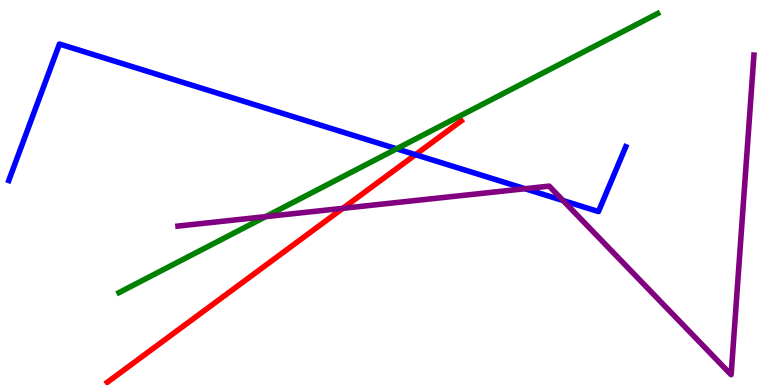[{'lines': ['blue', 'red'], 'intersections': [{'x': 5.36, 'y': 5.98}]}, {'lines': ['green', 'red'], 'intersections': []}, {'lines': ['purple', 'red'], 'intersections': [{'x': 4.42, 'y': 4.59}]}, {'lines': ['blue', 'green'], 'intersections': [{'x': 5.12, 'y': 6.13}]}, {'lines': ['blue', 'purple'], 'intersections': [{'x': 6.77, 'y': 5.1}, {'x': 7.27, 'y': 4.79}]}, {'lines': ['green', 'purple'], 'intersections': [{'x': 3.43, 'y': 4.37}]}]